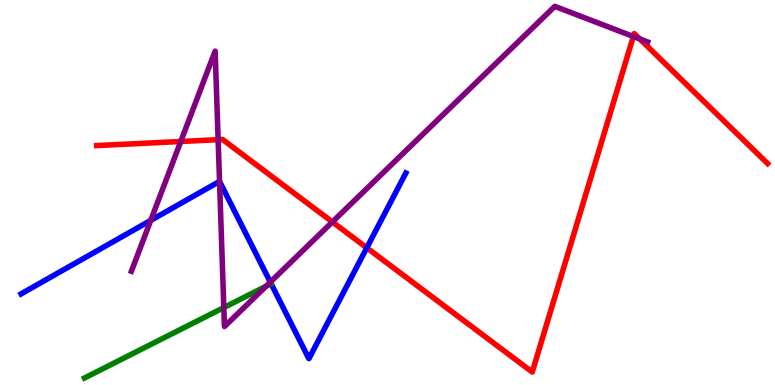[{'lines': ['blue', 'red'], 'intersections': [{'x': 4.73, 'y': 3.56}]}, {'lines': ['green', 'red'], 'intersections': []}, {'lines': ['purple', 'red'], 'intersections': [{'x': 2.33, 'y': 6.32}, {'x': 2.81, 'y': 6.37}, {'x': 4.29, 'y': 4.24}, {'x': 8.17, 'y': 9.05}, {'x': 8.26, 'y': 8.99}]}, {'lines': ['blue', 'green'], 'intersections': [{'x': 3.5, 'y': 2.63}]}, {'lines': ['blue', 'purple'], 'intersections': [{'x': 1.95, 'y': 4.28}, {'x': 2.83, 'y': 5.29}, {'x': 3.49, 'y': 2.67}]}, {'lines': ['green', 'purple'], 'intersections': [{'x': 2.89, 'y': 2.01}, {'x': 3.43, 'y': 2.57}]}]